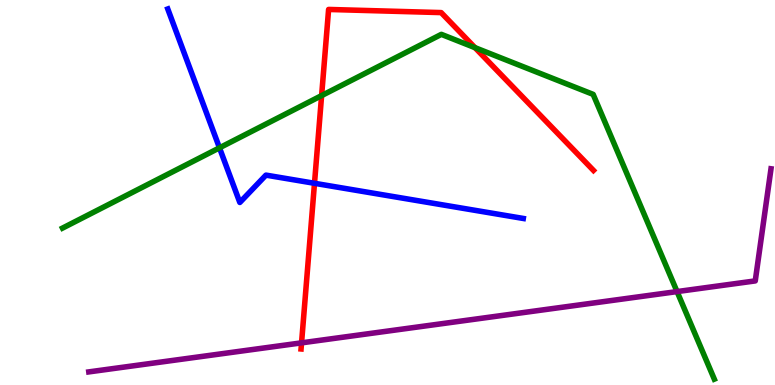[{'lines': ['blue', 'red'], 'intersections': [{'x': 4.06, 'y': 5.24}]}, {'lines': ['green', 'red'], 'intersections': [{'x': 4.15, 'y': 7.52}, {'x': 6.13, 'y': 8.76}]}, {'lines': ['purple', 'red'], 'intersections': [{'x': 3.89, 'y': 1.09}]}, {'lines': ['blue', 'green'], 'intersections': [{'x': 2.83, 'y': 6.16}]}, {'lines': ['blue', 'purple'], 'intersections': []}, {'lines': ['green', 'purple'], 'intersections': [{'x': 8.74, 'y': 2.43}]}]